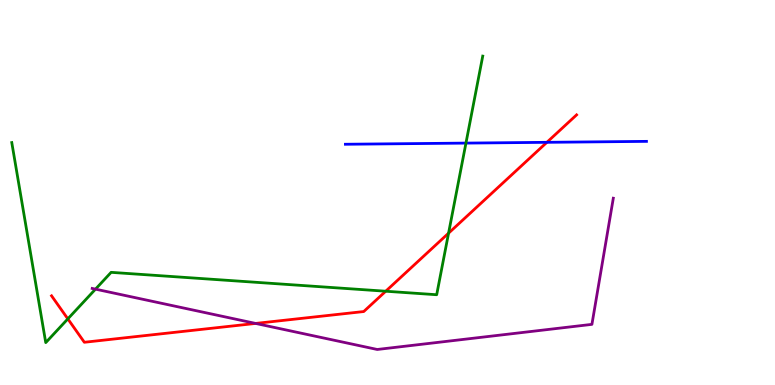[{'lines': ['blue', 'red'], 'intersections': [{'x': 7.06, 'y': 6.3}]}, {'lines': ['green', 'red'], 'intersections': [{'x': 0.875, 'y': 1.72}, {'x': 4.98, 'y': 2.44}, {'x': 5.79, 'y': 3.94}]}, {'lines': ['purple', 'red'], 'intersections': [{'x': 3.3, 'y': 1.6}]}, {'lines': ['blue', 'green'], 'intersections': [{'x': 6.01, 'y': 6.28}]}, {'lines': ['blue', 'purple'], 'intersections': []}, {'lines': ['green', 'purple'], 'intersections': [{'x': 1.23, 'y': 2.49}]}]